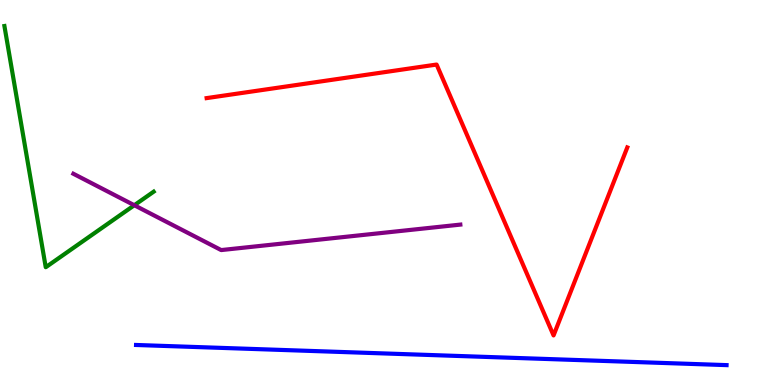[{'lines': ['blue', 'red'], 'intersections': []}, {'lines': ['green', 'red'], 'intersections': []}, {'lines': ['purple', 'red'], 'intersections': []}, {'lines': ['blue', 'green'], 'intersections': []}, {'lines': ['blue', 'purple'], 'intersections': []}, {'lines': ['green', 'purple'], 'intersections': [{'x': 1.73, 'y': 4.67}]}]